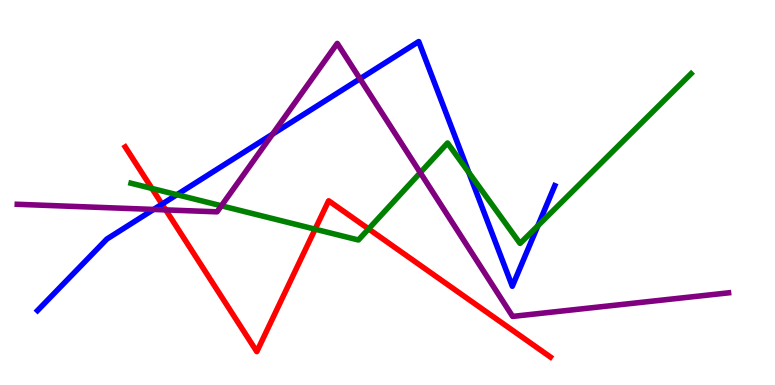[{'lines': ['blue', 'red'], 'intersections': [{'x': 2.09, 'y': 4.7}]}, {'lines': ['green', 'red'], 'intersections': [{'x': 1.96, 'y': 5.11}, {'x': 4.07, 'y': 4.05}, {'x': 4.76, 'y': 4.05}]}, {'lines': ['purple', 'red'], 'intersections': [{'x': 2.14, 'y': 4.55}]}, {'lines': ['blue', 'green'], 'intersections': [{'x': 2.28, 'y': 4.94}, {'x': 6.05, 'y': 5.52}, {'x': 6.94, 'y': 4.14}]}, {'lines': ['blue', 'purple'], 'intersections': [{'x': 1.98, 'y': 4.56}, {'x': 3.52, 'y': 6.51}, {'x': 4.64, 'y': 7.95}]}, {'lines': ['green', 'purple'], 'intersections': [{'x': 2.86, 'y': 4.65}, {'x': 5.42, 'y': 5.52}]}]